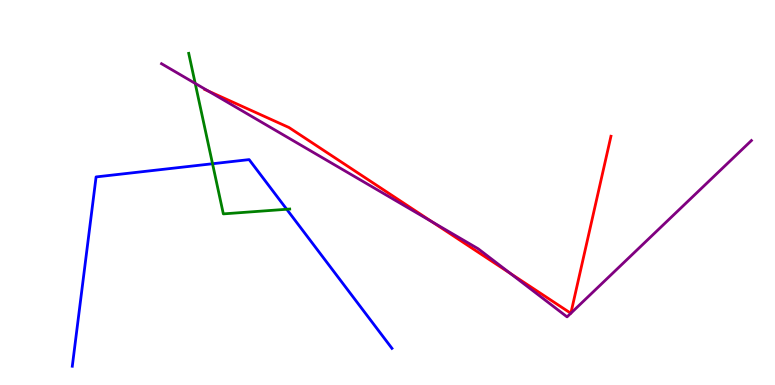[{'lines': ['blue', 'red'], 'intersections': []}, {'lines': ['green', 'red'], 'intersections': []}, {'lines': ['purple', 'red'], 'intersections': [{'x': 2.69, 'y': 7.63}, {'x': 5.57, 'y': 4.24}, {'x': 6.58, 'y': 2.9}, {'x': 7.37, 'y': 1.86}, {'x': 7.37, 'y': 1.86}]}, {'lines': ['blue', 'green'], 'intersections': [{'x': 2.74, 'y': 5.75}, {'x': 3.7, 'y': 4.56}]}, {'lines': ['blue', 'purple'], 'intersections': []}, {'lines': ['green', 'purple'], 'intersections': [{'x': 2.52, 'y': 7.83}]}]